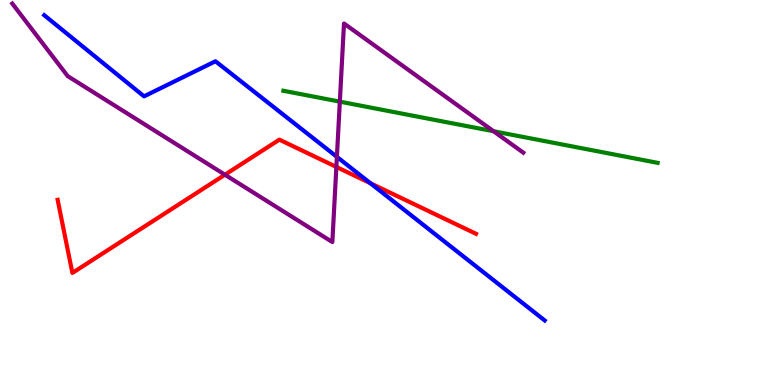[{'lines': ['blue', 'red'], 'intersections': [{'x': 4.78, 'y': 5.24}]}, {'lines': ['green', 'red'], 'intersections': []}, {'lines': ['purple', 'red'], 'intersections': [{'x': 2.9, 'y': 5.46}, {'x': 4.34, 'y': 5.66}]}, {'lines': ['blue', 'green'], 'intersections': []}, {'lines': ['blue', 'purple'], 'intersections': [{'x': 4.35, 'y': 5.93}]}, {'lines': ['green', 'purple'], 'intersections': [{'x': 4.38, 'y': 7.36}, {'x': 6.37, 'y': 6.59}]}]